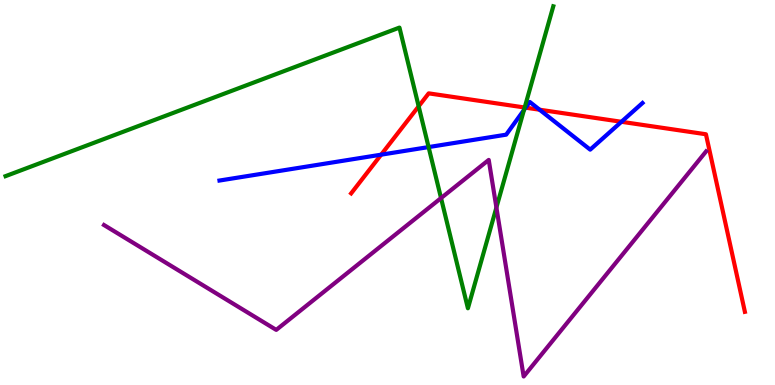[{'lines': ['blue', 'red'], 'intersections': [{'x': 4.92, 'y': 5.98}, {'x': 6.78, 'y': 7.2}, {'x': 6.96, 'y': 7.15}, {'x': 8.02, 'y': 6.84}]}, {'lines': ['green', 'red'], 'intersections': [{'x': 5.4, 'y': 7.24}, {'x': 6.77, 'y': 7.21}]}, {'lines': ['purple', 'red'], 'intersections': []}, {'lines': ['blue', 'green'], 'intersections': [{'x': 5.53, 'y': 6.18}, {'x': 6.76, 'y': 7.14}]}, {'lines': ['blue', 'purple'], 'intersections': []}, {'lines': ['green', 'purple'], 'intersections': [{'x': 5.69, 'y': 4.86}, {'x': 6.41, 'y': 4.61}]}]